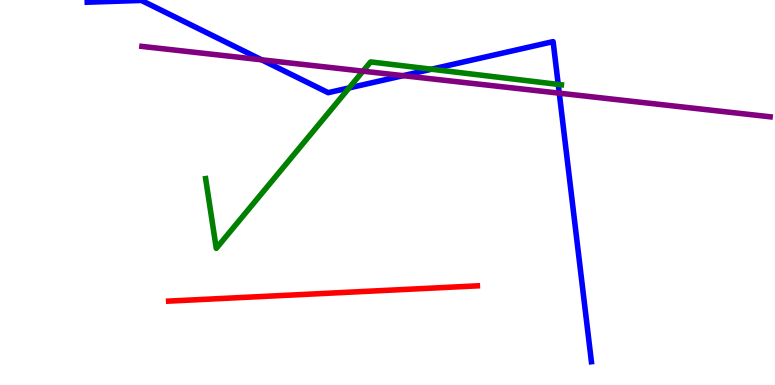[{'lines': ['blue', 'red'], 'intersections': []}, {'lines': ['green', 'red'], 'intersections': []}, {'lines': ['purple', 'red'], 'intersections': []}, {'lines': ['blue', 'green'], 'intersections': [{'x': 4.5, 'y': 7.72}, {'x': 5.57, 'y': 8.2}, {'x': 7.2, 'y': 7.81}]}, {'lines': ['blue', 'purple'], 'intersections': [{'x': 3.38, 'y': 8.45}, {'x': 5.2, 'y': 8.03}, {'x': 7.22, 'y': 7.58}]}, {'lines': ['green', 'purple'], 'intersections': [{'x': 4.68, 'y': 8.15}]}]